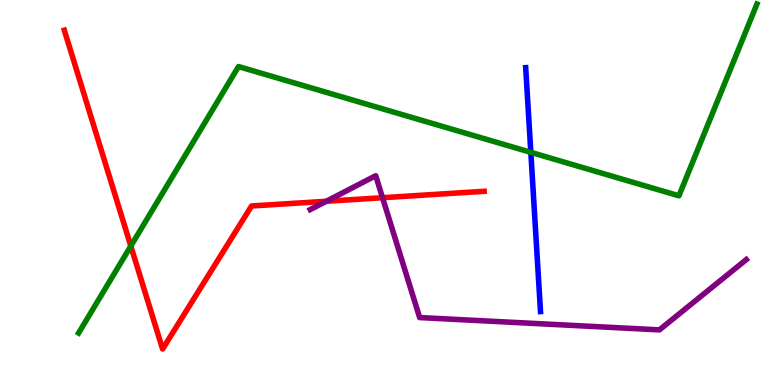[{'lines': ['blue', 'red'], 'intersections': []}, {'lines': ['green', 'red'], 'intersections': [{'x': 1.69, 'y': 3.61}]}, {'lines': ['purple', 'red'], 'intersections': [{'x': 4.21, 'y': 4.77}, {'x': 4.94, 'y': 4.86}]}, {'lines': ['blue', 'green'], 'intersections': [{'x': 6.85, 'y': 6.04}]}, {'lines': ['blue', 'purple'], 'intersections': []}, {'lines': ['green', 'purple'], 'intersections': []}]